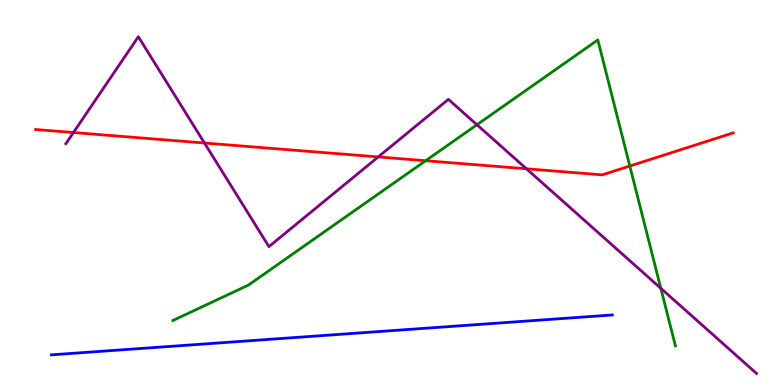[{'lines': ['blue', 'red'], 'intersections': []}, {'lines': ['green', 'red'], 'intersections': [{'x': 5.49, 'y': 5.83}, {'x': 8.13, 'y': 5.69}]}, {'lines': ['purple', 'red'], 'intersections': [{'x': 0.948, 'y': 6.56}, {'x': 2.64, 'y': 6.29}, {'x': 4.88, 'y': 5.92}, {'x': 6.79, 'y': 5.62}]}, {'lines': ['blue', 'green'], 'intersections': []}, {'lines': ['blue', 'purple'], 'intersections': []}, {'lines': ['green', 'purple'], 'intersections': [{'x': 6.15, 'y': 6.76}, {'x': 8.53, 'y': 2.51}]}]